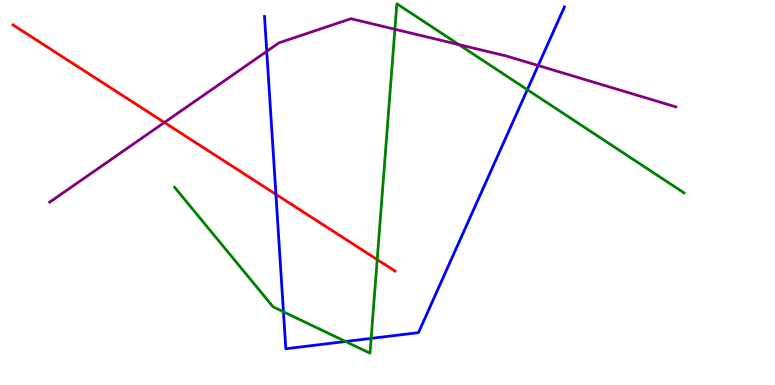[{'lines': ['blue', 'red'], 'intersections': [{'x': 3.56, 'y': 4.95}]}, {'lines': ['green', 'red'], 'intersections': [{'x': 4.87, 'y': 3.26}]}, {'lines': ['purple', 'red'], 'intersections': [{'x': 2.12, 'y': 6.82}]}, {'lines': ['blue', 'green'], 'intersections': [{'x': 3.66, 'y': 1.9}, {'x': 4.46, 'y': 1.13}, {'x': 4.79, 'y': 1.21}, {'x': 6.8, 'y': 7.67}]}, {'lines': ['blue', 'purple'], 'intersections': [{'x': 3.44, 'y': 8.67}, {'x': 6.94, 'y': 8.3}]}, {'lines': ['green', 'purple'], 'intersections': [{'x': 5.1, 'y': 9.24}, {'x': 5.92, 'y': 8.84}]}]